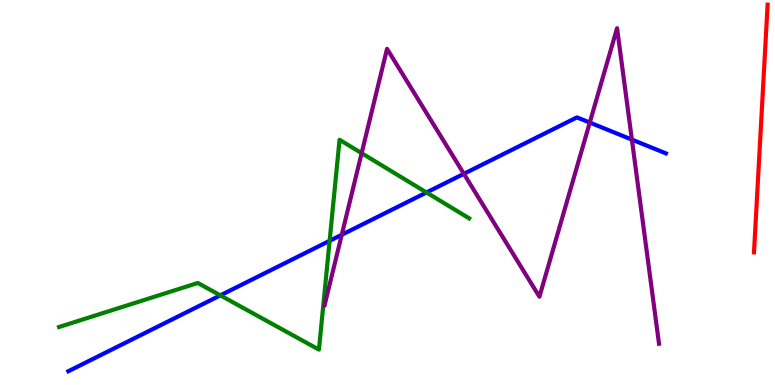[{'lines': ['blue', 'red'], 'intersections': []}, {'lines': ['green', 'red'], 'intersections': []}, {'lines': ['purple', 'red'], 'intersections': []}, {'lines': ['blue', 'green'], 'intersections': [{'x': 2.84, 'y': 2.33}, {'x': 4.25, 'y': 3.74}, {'x': 5.5, 'y': 5.0}]}, {'lines': ['blue', 'purple'], 'intersections': [{'x': 4.41, 'y': 3.9}, {'x': 5.99, 'y': 5.49}, {'x': 7.61, 'y': 6.82}, {'x': 8.15, 'y': 6.37}]}, {'lines': ['green', 'purple'], 'intersections': [{'x': 4.67, 'y': 6.02}]}]